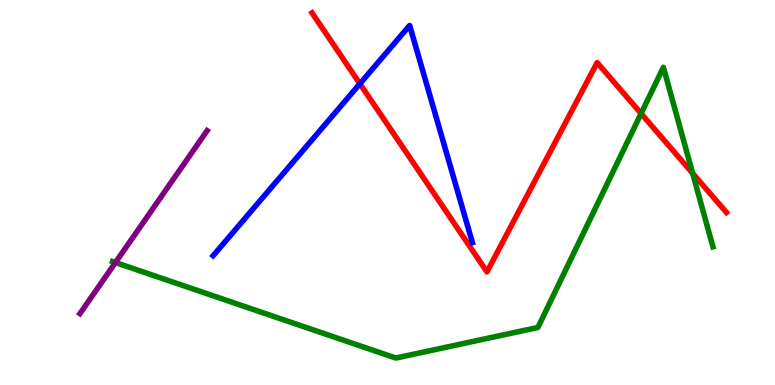[{'lines': ['blue', 'red'], 'intersections': [{'x': 4.64, 'y': 7.82}]}, {'lines': ['green', 'red'], 'intersections': [{'x': 8.27, 'y': 7.05}, {'x': 8.94, 'y': 5.5}]}, {'lines': ['purple', 'red'], 'intersections': []}, {'lines': ['blue', 'green'], 'intersections': []}, {'lines': ['blue', 'purple'], 'intersections': []}, {'lines': ['green', 'purple'], 'intersections': [{'x': 1.49, 'y': 3.18}]}]